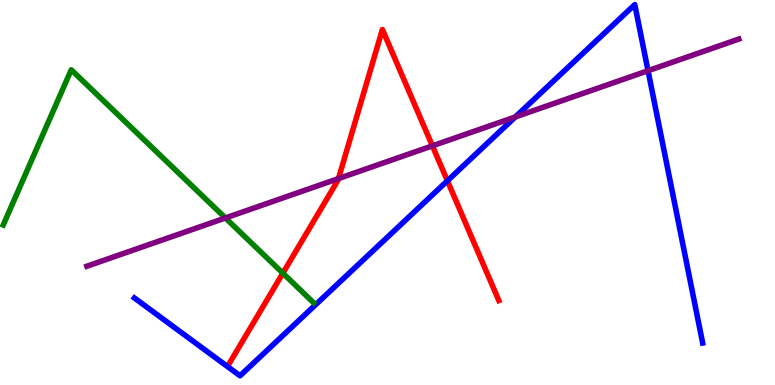[{'lines': ['blue', 'red'], 'intersections': [{'x': 5.77, 'y': 5.3}]}, {'lines': ['green', 'red'], 'intersections': [{'x': 3.65, 'y': 2.9}]}, {'lines': ['purple', 'red'], 'intersections': [{'x': 4.37, 'y': 5.36}, {'x': 5.58, 'y': 6.21}]}, {'lines': ['blue', 'green'], 'intersections': []}, {'lines': ['blue', 'purple'], 'intersections': [{'x': 6.65, 'y': 6.96}, {'x': 8.36, 'y': 8.16}]}, {'lines': ['green', 'purple'], 'intersections': [{'x': 2.91, 'y': 4.34}]}]